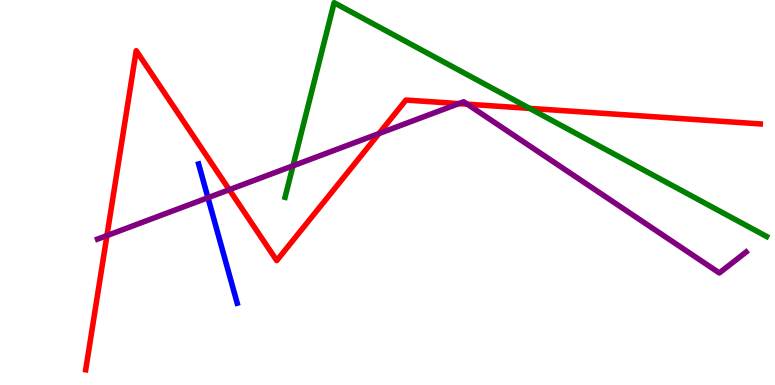[{'lines': ['blue', 'red'], 'intersections': []}, {'lines': ['green', 'red'], 'intersections': [{'x': 6.83, 'y': 7.18}]}, {'lines': ['purple', 'red'], 'intersections': [{'x': 1.38, 'y': 3.88}, {'x': 2.96, 'y': 5.07}, {'x': 4.89, 'y': 6.53}, {'x': 5.92, 'y': 7.31}, {'x': 6.03, 'y': 7.29}]}, {'lines': ['blue', 'green'], 'intersections': []}, {'lines': ['blue', 'purple'], 'intersections': [{'x': 2.68, 'y': 4.86}]}, {'lines': ['green', 'purple'], 'intersections': [{'x': 3.78, 'y': 5.69}]}]